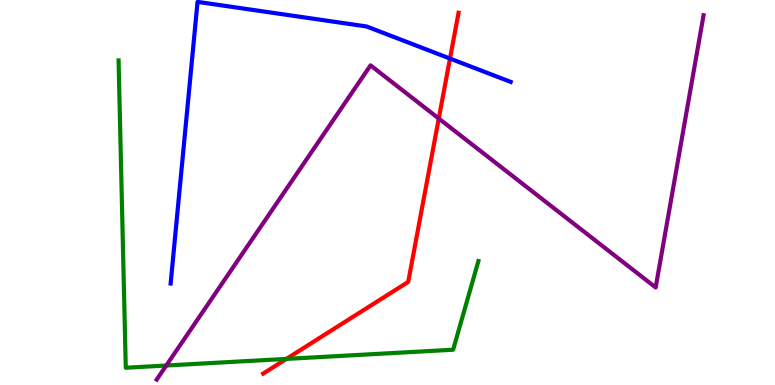[{'lines': ['blue', 'red'], 'intersections': [{'x': 5.81, 'y': 8.48}]}, {'lines': ['green', 'red'], 'intersections': [{'x': 3.7, 'y': 0.678}]}, {'lines': ['purple', 'red'], 'intersections': [{'x': 5.66, 'y': 6.92}]}, {'lines': ['blue', 'green'], 'intersections': []}, {'lines': ['blue', 'purple'], 'intersections': []}, {'lines': ['green', 'purple'], 'intersections': [{'x': 2.15, 'y': 0.506}]}]